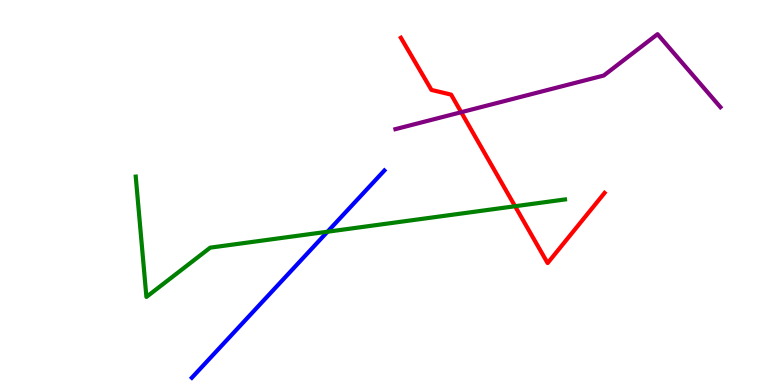[{'lines': ['blue', 'red'], 'intersections': []}, {'lines': ['green', 'red'], 'intersections': [{'x': 6.65, 'y': 4.64}]}, {'lines': ['purple', 'red'], 'intersections': [{'x': 5.95, 'y': 7.09}]}, {'lines': ['blue', 'green'], 'intersections': [{'x': 4.23, 'y': 3.98}]}, {'lines': ['blue', 'purple'], 'intersections': []}, {'lines': ['green', 'purple'], 'intersections': []}]